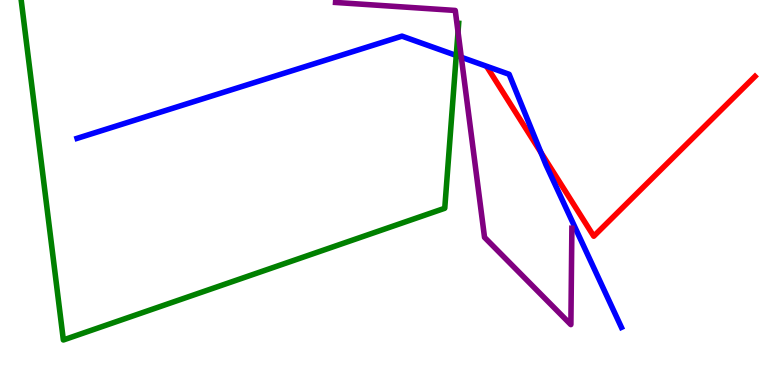[{'lines': ['blue', 'red'], 'intersections': [{'x': 6.98, 'y': 6.04}]}, {'lines': ['green', 'red'], 'intersections': []}, {'lines': ['purple', 'red'], 'intersections': []}, {'lines': ['blue', 'green'], 'intersections': [{'x': 5.89, 'y': 8.56}]}, {'lines': ['blue', 'purple'], 'intersections': [{'x': 5.95, 'y': 8.51}]}, {'lines': ['green', 'purple'], 'intersections': [{'x': 5.91, 'y': 9.17}]}]